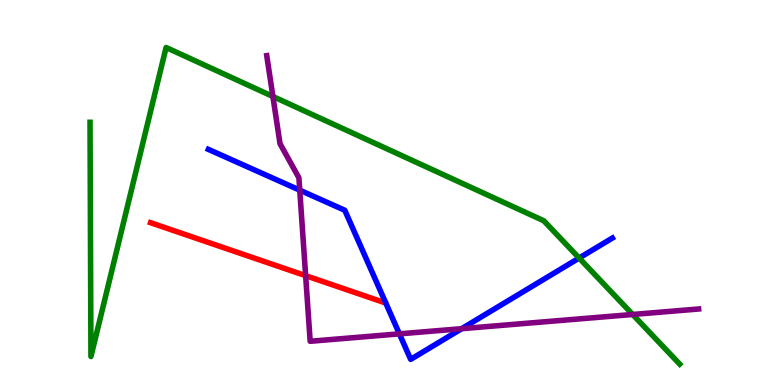[{'lines': ['blue', 'red'], 'intersections': []}, {'lines': ['green', 'red'], 'intersections': []}, {'lines': ['purple', 'red'], 'intersections': [{'x': 3.94, 'y': 2.84}]}, {'lines': ['blue', 'green'], 'intersections': [{'x': 7.47, 'y': 3.3}]}, {'lines': ['blue', 'purple'], 'intersections': [{'x': 3.87, 'y': 5.06}, {'x': 5.15, 'y': 1.33}, {'x': 5.96, 'y': 1.46}]}, {'lines': ['green', 'purple'], 'intersections': [{'x': 3.52, 'y': 7.49}, {'x': 8.16, 'y': 1.83}]}]